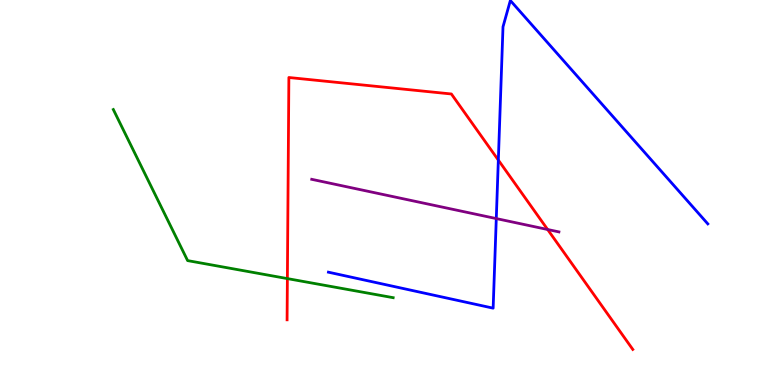[{'lines': ['blue', 'red'], 'intersections': [{'x': 6.43, 'y': 5.84}]}, {'lines': ['green', 'red'], 'intersections': [{'x': 3.71, 'y': 2.76}]}, {'lines': ['purple', 'red'], 'intersections': [{'x': 7.07, 'y': 4.04}]}, {'lines': ['blue', 'green'], 'intersections': []}, {'lines': ['blue', 'purple'], 'intersections': [{'x': 6.4, 'y': 4.32}]}, {'lines': ['green', 'purple'], 'intersections': []}]